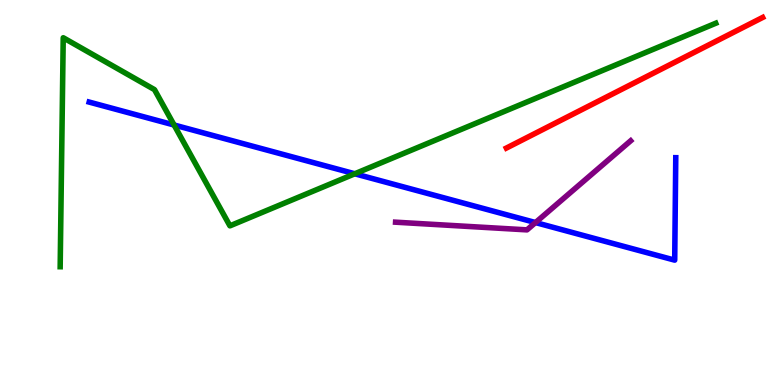[{'lines': ['blue', 'red'], 'intersections': []}, {'lines': ['green', 'red'], 'intersections': []}, {'lines': ['purple', 'red'], 'intersections': []}, {'lines': ['blue', 'green'], 'intersections': [{'x': 2.25, 'y': 6.75}, {'x': 4.58, 'y': 5.49}]}, {'lines': ['blue', 'purple'], 'intersections': [{'x': 6.91, 'y': 4.22}]}, {'lines': ['green', 'purple'], 'intersections': []}]